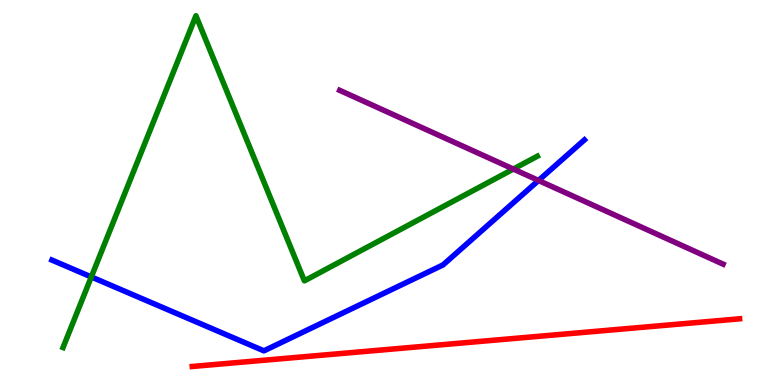[{'lines': ['blue', 'red'], 'intersections': []}, {'lines': ['green', 'red'], 'intersections': []}, {'lines': ['purple', 'red'], 'intersections': []}, {'lines': ['blue', 'green'], 'intersections': [{'x': 1.18, 'y': 2.81}]}, {'lines': ['blue', 'purple'], 'intersections': [{'x': 6.95, 'y': 5.31}]}, {'lines': ['green', 'purple'], 'intersections': [{'x': 6.62, 'y': 5.61}]}]